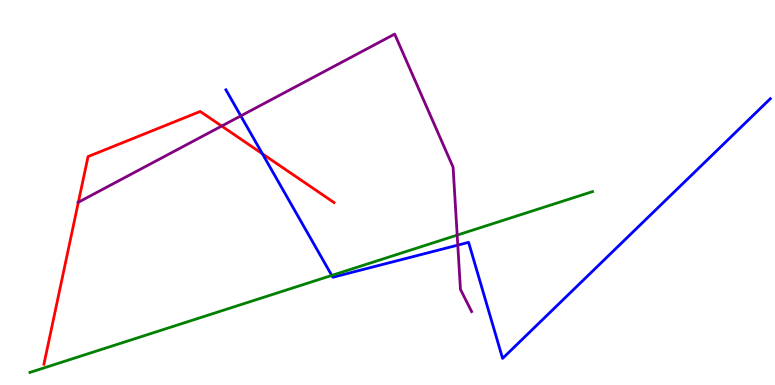[{'lines': ['blue', 'red'], 'intersections': [{'x': 3.39, 'y': 6.01}]}, {'lines': ['green', 'red'], 'intersections': []}, {'lines': ['purple', 'red'], 'intersections': [{'x': 1.01, 'y': 4.75}, {'x': 2.86, 'y': 6.73}]}, {'lines': ['blue', 'green'], 'intersections': [{'x': 4.28, 'y': 2.85}]}, {'lines': ['blue', 'purple'], 'intersections': [{'x': 3.11, 'y': 6.99}, {'x': 5.91, 'y': 3.63}]}, {'lines': ['green', 'purple'], 'intersections': [{'x': 5.9, 'y': 3.89}]}]